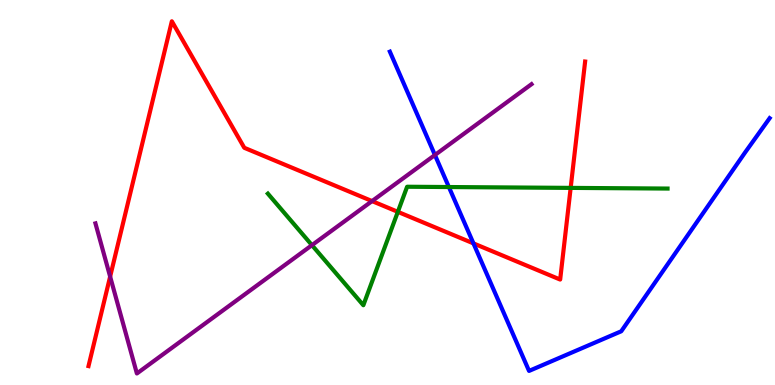[{'lines': ['blue', 'red'], 'intersections': [{'x': 6.11, 'y': 3.68}]}, {'lines': ['green', 'red'], 'intersections': [{'x': 5.13, 'y': 4.5}, {'x': 7.36, 'y': 5.12}]}, {'lines': ['purple', 'red'], 'intersections': [{'x': 1.42, 'y': 2.82}, {'x': 4.8, 'y': 4.78}]}, {'lines': ['blue', 'green'], 'intersections': [{'x': 5.79, 'y': 5.14}]}, {'lines': ['blue', 'purple'], 'intersections': [{'x': 5.61, 'y': 5.97}]}, {'lines': ['green', 'purple'], 'intersections': [{'x': 4.03, 'y': 3.63}]}]